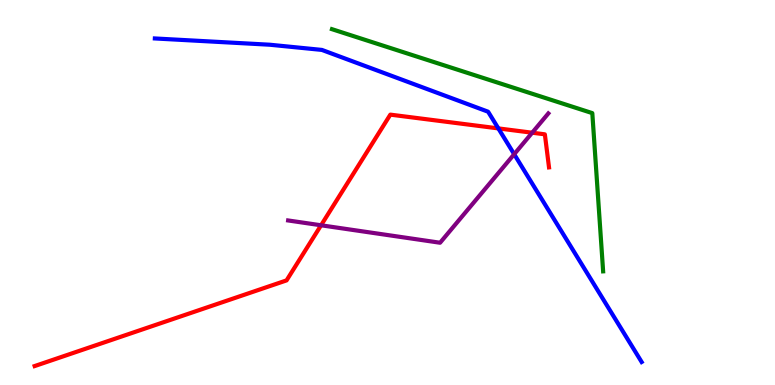[{'lines': ['blue', 'red'], 'intersections': [{'x': 6.43, 'y': 6.66}]}, {'lines': ['green', 'red'], 'intersections': []}, {'lines': ['purple', 'red'], 'intersections': [{'x': 4.14, 'y': 4.15}, {'x': 6.87, 'y': 6.55}]}, {'lines': ['blue', 'green'], 'intersections': []}, {'lines': ['blue', 'purple'], 'intersections': [{'x': 6.63, 'y': 5.99}]}, {'lines': ['green', 'purple'], 'intersections': []}]